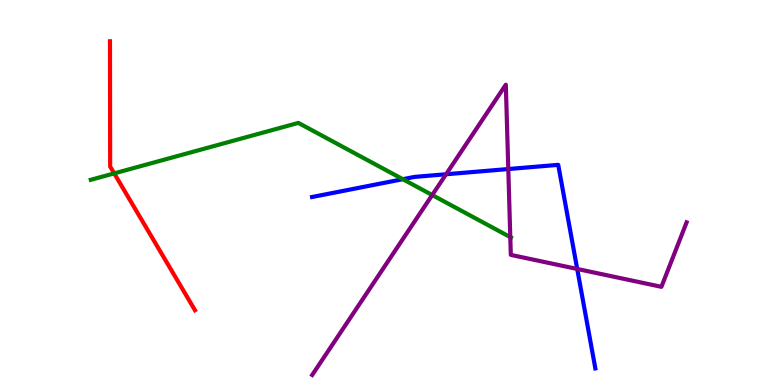[{'lines': ['blue', 'red'], 'intersections': []}, {'lines': ['green', 'red'], 'intersections': [{'x': 1.47, 'y': 5.5}]}, {'lines': ['purple', 'red'], 'intersections': []}, {'lines': ['blue', 'green'], 'intersections': [{'x': 5.2, 'y': 5.35}]}, {'lines': ['blue', 'purple'], 'intersections': [{'x': 5.76, 'y': 5.47}, {'x': 6.56, 'y': 5.61}, {'x': 7.45, 'y': 3.01}]}, {'lines': ['green', 'purple'], 'intersections': [{'x': 5.58, 'y': 4.93}, {'x': 6.58, 'y': 3.84}]}]